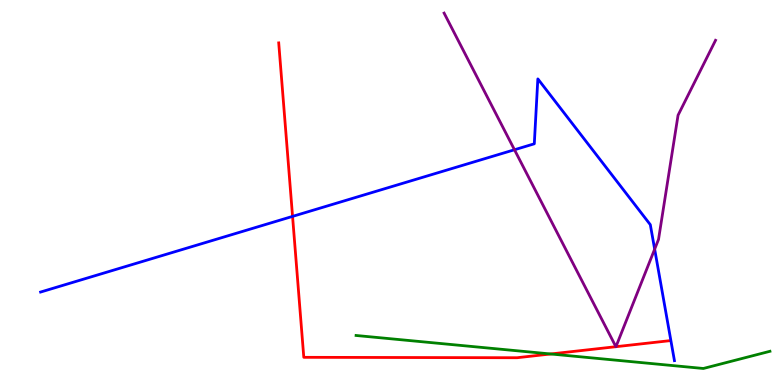[{'lines': ['blue', 'red'], 'intersections': [{'x': 3.77, 'y': 4.38}]}, {'lines': ['green', 'red'], 'intersections': [{'x': 7.11, 'y': 0.806}]}, {'lines': ['purple', 'red'], 'intersections': [{'x': 7.95, 'y': 0.995}, {'x': 7.95, 'y': 0.995}]}, {'lines': ['blue', 'green'], 'intersections': []}, {'lines': ['blue', 'purple'], 'intersections': [{'x': 6.64, 'y': 6.11}, {'x': 8.45, 'y': 3.53}]}, {'lines': ['green', 'purple'], 'intersections': []}]